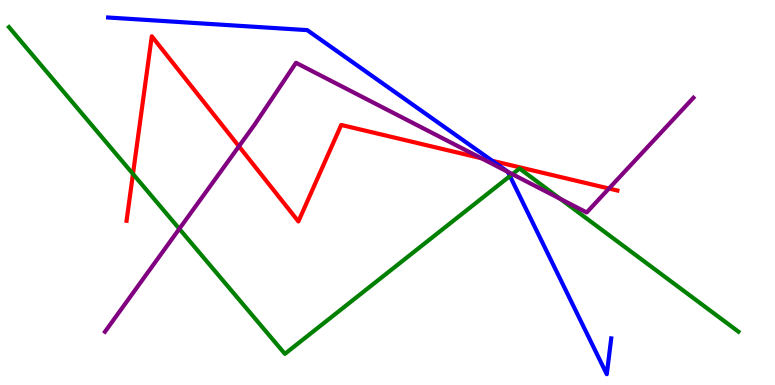[{'lines': ['blue', 'red'], 'intersections': [{'x': 6.35, 'y': 5.82}]}, {'lines': ['green', 'red'], 'intersections': [{'x': 1.72, 'y': 5.48}]}, {'lines': ['purple', 'red'], 'intersections': [{'x': 3.08, 'y': 6.2}, {'x': 6.21, 'y': 5.89}, {'x': 7.86, 'y': 5.1}]}, {'lines': ['blue', 'green'], 'intersections': [{'x': 6.58, 'y': 5.43}]}, {'lines': ['blue', 'purple'], 'intersections': [{'x': 6.55, 'y': 5.54}]}, {'lines': ['green', 'purple'], 'intersections': [{'x': 2.31, 'y': 4.06}, {'x': 6.61, 'y': 5.48}, {'x': 7.23, 'y': 4.83}]}]